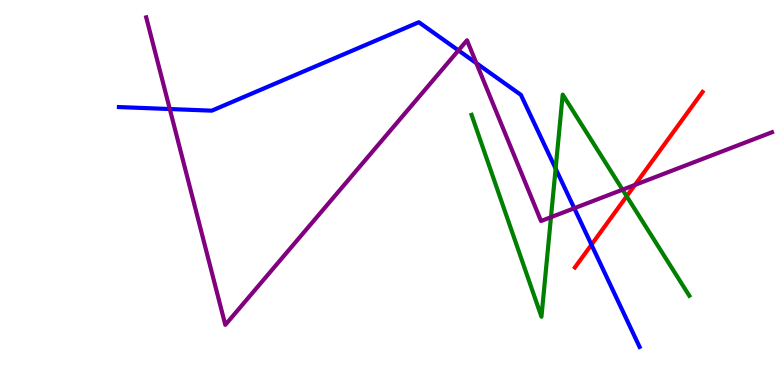[{'lines': ['blue', 'red'], 'intersections': [{'x': 7.63, 'y': 3.64}]}, {'lines': ['green', 'red'], 'intersections': [{'x': 8.09, 'y': 4.9}]}, {'lines': ['purple', 'red'], 'intersections': [{'x': 8.19, 'y': 5.2}]}, {'lines': ['blue', 'green'], 'intersections': [{'x': 7.17, 'y': 5.62}]}, {'lines': ['blue', 'purple'], 'intersections': [{'x': 2.19, 'y': 7.17}, {'x': 5.92, 'y': 8.69}, {'x': 6.15, 'y': 8.36}, {'x': 7.41, 'y': 4.59}]}, {'lines': ['green', 'purple'], 'intersections': [{'x': 7.11, 'y': 4.36}, {'x': 8.03, 'y': 5.07}]}]